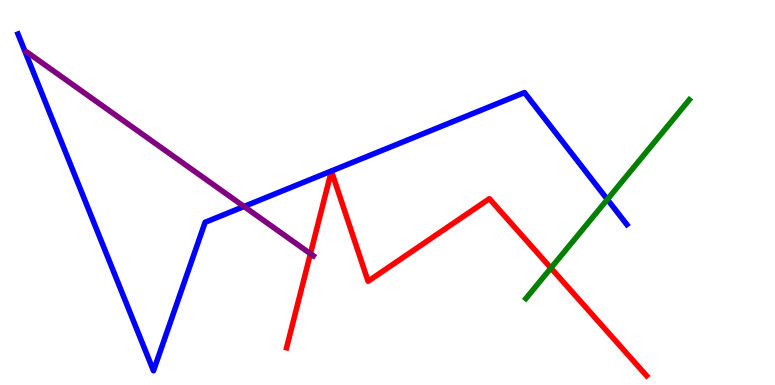[{'lines': ['blue', 'red'], 'intersections': []}, {'lines': ['green', 'red'], 'intersections': [{'x': 7.11, 'y': 3.04}]}, {'lines': ['purple', 'red'], 'intersections': [{'x': 4.01, 'y': 3.41}]}, {'lines': ['blue', 'green'], 'intersections': [{'x': 7.84, 'y': 4.82}]}, {'lines': ['blue', 'purple'], 'intersections': [{'x': 3.15, 'y': 4.64}]}, {'lines': ['green', 'purple'], 'intersections': []}]